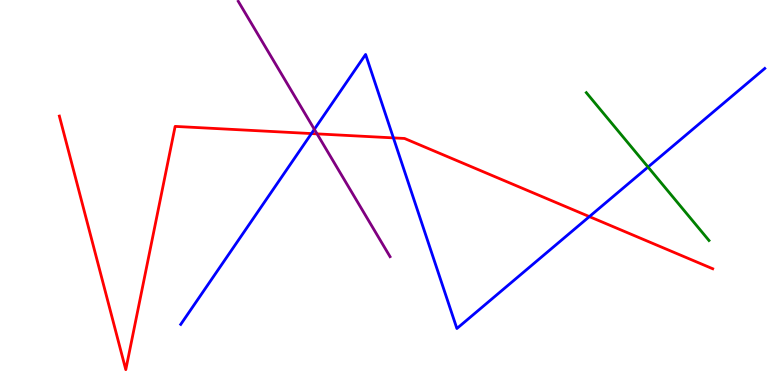[{'lines': ['blue', 'red'], 'intersections': [{'x': 4.02, 'y': 6.53}, {'x': 5.08, 'y': 6.42}, {'x': 7.6, 'y': 4.37}]}, {'lines': ['green', 'red'], 'intersections': []}, {'lines': ['purple', 'red'], 'intersections': [{'x': 4.09, 'y': 6.52}]}, {'lines': ['blue', 'green'], 'intersections': [{'x': 8.36, 'y': 5.66}]}, {'lines': ['blue', 'purple'], 'intersections': [{'x': 4.06, 'y': 6.64}]}, {'lines': ['green', 'purple'], 'intersections': []}]